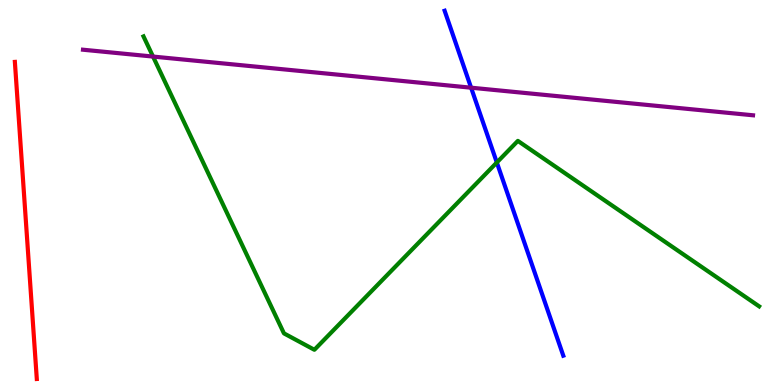[{'lines': ['blue', 'red'], 'intersections': []}, {'lines': ['green', 'red'], 'intersections': []}, {'lines': ['purple', 'red'], 'intersections': []}, {'lines': ['blue', 'green'], 'intersections': [{'x': 6.41, 'y': 5.78}]}, {'lines': ['blue', 'purple'], 'intersections': [{'x': 6.08, 'y': 7.72}]}, {'lines': ['green', 'purple'], 'intersections': [{'x': 1.97, 'y': 8.53}]}]